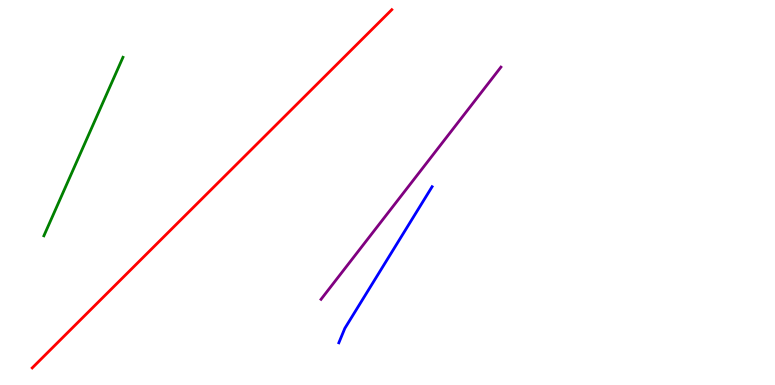[{'lines': ['blue', 'red'], 'intersections': []}, {'lines': ['green', 'red'], 'intersections': []}, {'lines': ['purple', 'red'], 'intersections': []}, {'lines': ['blue', 'green'], 'intersections': []}, {'lines': ['blue', 'purple'], 'intersections': []}, {'lines': ['green', 'purple'], 'intersections': []}]